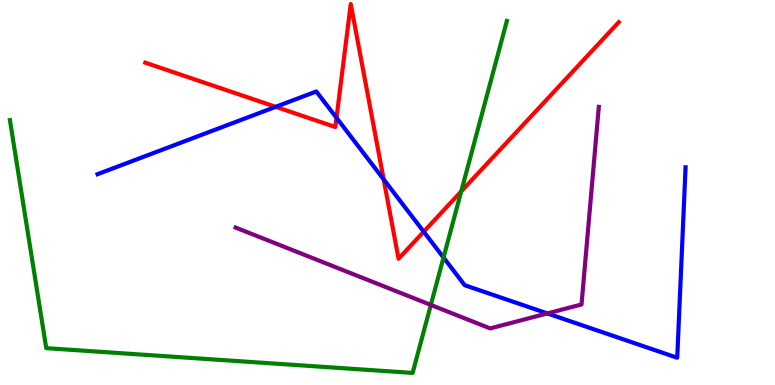[{'lines': ['blue', 'red'], 'intersections': [{'x': 3.56, 'y': 7.23}, {'x': 4.34, 'y': 6.94}, {'x': 4.95, 'y': 5.34}, {'x': 5.47, 'y': 3.98}]}, {'lines': ['green', 'red'], 'intersections': [{'x': 5.95, 'y': 5.03}]}, {'lines': ['purple', 'red'], 'intersections': []}, {'lines': ['blue', 'green'], 'intersections': [{'x': 5.72, 'y': 3.31}]}, {'lines': ['blue', 'purple'], 'intersections': [{'x': 7.06, 'y': 1.86}]}, {'lines': ['green', 'purple'], 'intersections': [{'x': 5.56, 'y': 2.08}]}]